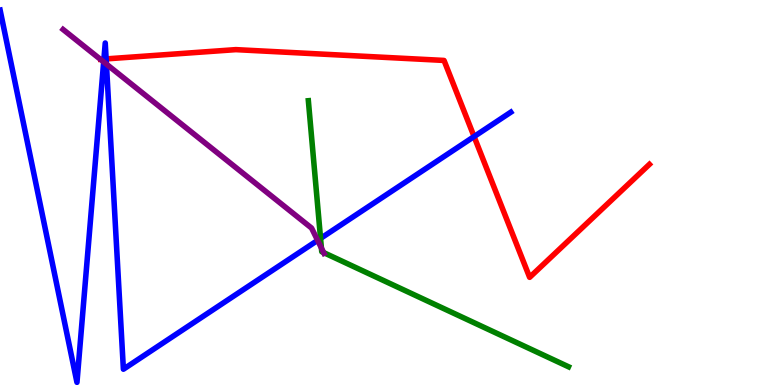[{'lines': ['blue', 'red'], 'intersections': [{'x': 1.34, 'y': 8.47}, {'x': 1.37, 'y': 8.47}, {'x': 6.12, 'y': 6.45}]}, {'lines': ['green', 'red'], 'intersections': []}, {'lines': ['purple', 'red'], 'intersections': []}, {'lines': ['blue', 'green'], 'intersections': [{'x': 4.14, 'y': 3.81}]}, {'lines': ['blue', 'purple'], 'intersections': [{'x': 1.34, 'y': 8.39}, {'x': 1.37, 'y': 8.33}, {'x': 4.1, 'y': 3.76}]}, {'lines': ['green', 'purple'], 'intersections': [{'x': 4.15, 'y': 3.56}, {'x': 4.18, 'y': 3.44}]}]